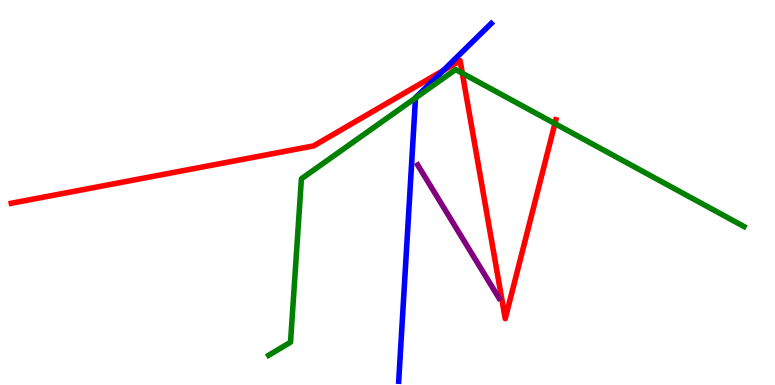[{'lines': ['blue', 'red'], 'intersections': [{'x': 5.72, 'y': 8.17}]}, {'lines': ['green', 'red'], 'intersections': [{'x': 5.97, 'y': 8.1}, {'x': 7.16, 'y': 6.79}]}, {'lines': ['purple', 'red'], 'intersections': []}, {'lines': ['blue', 'green'], 'intersections': [{'x': 5.36, 'y': 7.46}]}, {'lines': ['blue', 'purple'], 'intersections': []}, {'lines': ['green', 'purple'], 'intersections': []}]